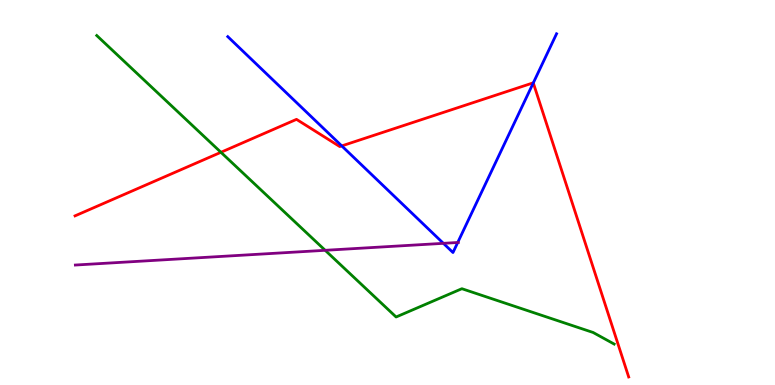[{'lines': ['blue', 'red'], 'intersections': [{'x': 4.41, 'y': 6.21}, {'x': 6.88, 'y': 7.85}]}, {'lines': ['green', 'red'], 'intersections': [{'x': 2.85, 'y': 6.04}]}, {'lines': ['purple', 'red'], 'intersections': []}, {'lines': ['blue', 'green'], 'intersections': []}, {'lines': ['blue', 'purple'], 'intersections': [{'x': 5.72, 'y': 3.68}, {'x': 5.91, 'y': 3.7}]}, {'lines': ['green', 'purple'], 'intersections': [{'x': 4.2, 'y': 3.5}]}]